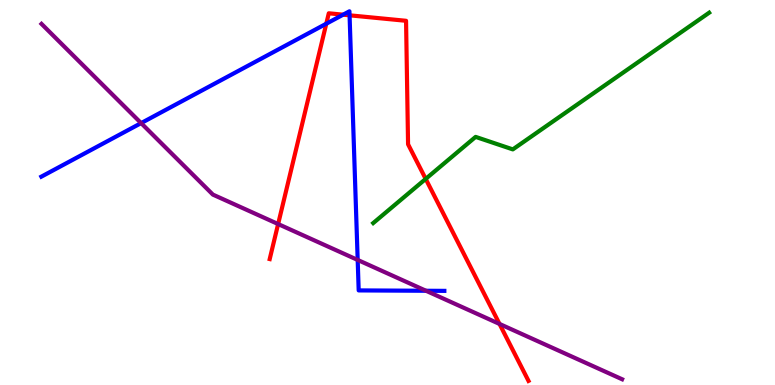[{'lines': ['blue', 'red'], 'intersections': [{'x': 4.21, 'y': 9.38}, {'x': 4.43, 'y': 9.62}, {'x': 4.51, 'y': 9.6}]}, {'lines': ['green', 'red'], 'intersections': [{'x': 5.49, 'y': 5.35}]}, {'lines': ['purple', 'red'], 'intersections': [{'x': 3.59, 'y': 4.18}, {'x': 6.45, 'y': 1.59}]}, {'lines': ['blue', 'green'], 'intersections': []}, {'lines': ['blue', 'purple'], 'intersections': [{'x': 1.82, 'y': 6.8}, {'x': 4.62, 'y': 3.25}, {'x': 5.5, 'y': 2.45}]}, {'lines': ['green', 'purple'], 'intersections': []}]